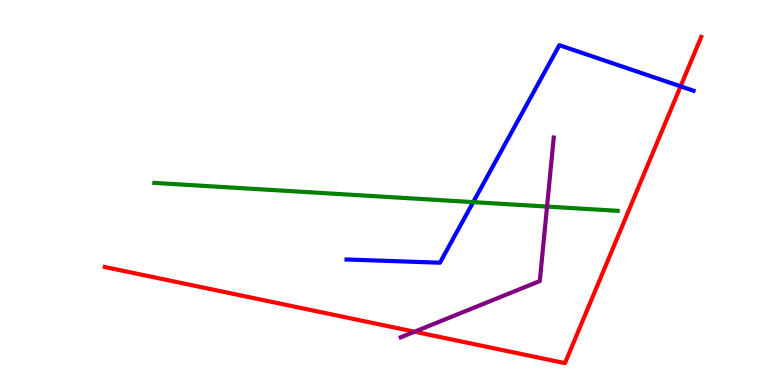[{'lines': ['blue', 'red'], 'intersections': [{'x': 8.78, 'y': 7.76}]}, {'lines': ['green', 'red'], 'intersections': []}, {'lines': ['purple', 'red'], 'intersections': [{'x': 5.35, 'y': 1.38}]}, {'lines': ['blue', 'green'], 'intersections': [{'x': 6.11, 'y': 4.75}]}, {'lines': ['blue', 'purple'], 'intersections': []}, {'lines': ['green', 'purple'], 'intersections': [{'x': 7.06, 'y': 4.63}]}]